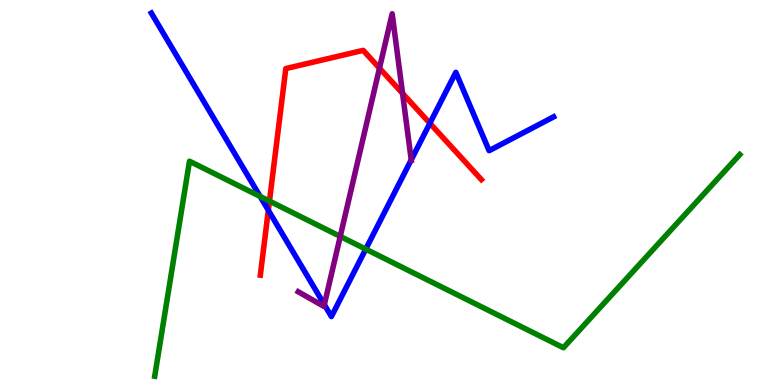[{'lines': ['blue', 'red'], 'intersections': [{'x': 3.46, 'y': 4.54}, {'x': 5.55, 'y': 6.8}]}, {'lines': ['green', 'red'], 'intersections': [{'x': 3.48, 'y': 4.78}]}, {'lines': ['purple', 'red'], 'intersections': [{'x': 4.9, 'y': 8.23}, {'x': 5.19, 'y': 7.57}]}, {'lines': ['blue', 'green'], 'intersections': [{'x': 3.36, 'y': 4.9}, {'x': 4.72, 'y': 3.53}]}, {'lines': ['blue', 'purple'], 'intersections': [{'x': 4.18, 'y': 2.09}, {'x': 5.31, 'y': 5.85}]}, {'lines': ['green', 'purple'], 'intersections': [{'x': 4.39, 'y': 3.86}]}]